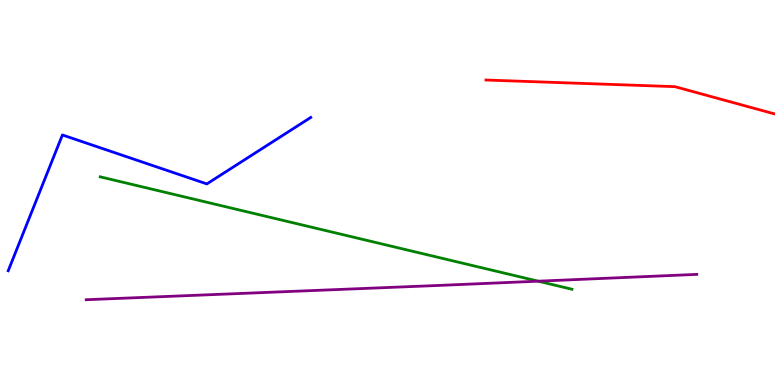[{'lines': ['blue', 'red'], 'intersections': []}, {'lines': ['green', 'red'], 'intersections': []}, {'lines': ['purple', 'red'], 'intersections': []}, {'lines': ['blue', 'green'], 'intersections': []}, {'lines': ['blue', 'purple'], 'intersections': []}, {'lines': ['green', 'purple'], 'intersections': [{'x': 6.94, 'y': 2.7}]}]